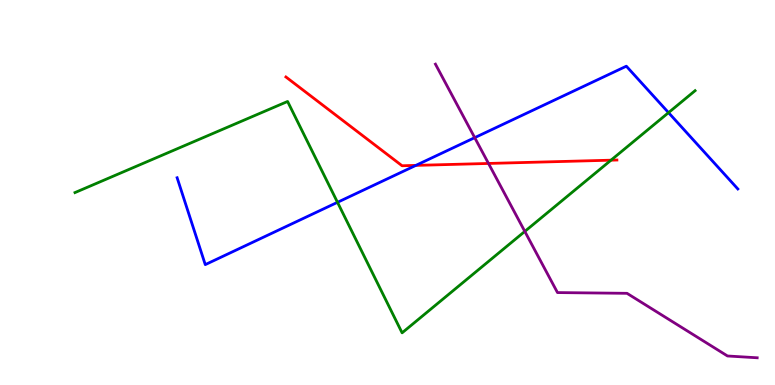[{'lines': ['blue', 'red'], 'intersections': [{'x': 5.37, 'y': 5.7}]}, {'lines': ['green', 'red'], 'intersections': [{'x': 7.88, 'y': 5.84}]}, {'lines': ['purple', 'red'], 'intersections': [{'x': 6.3, 'y': 5.75}]}, {'lines': ['blue', 'green'], 'intersections': [{'x': 4.35, 'y': 4.75}, {'x': 8.63, 'y': 7.07}]}, {'lines': ['blue', 'purple'], 'intersections': [{'x': 6.13, 'y': 6.42}]}, {'lines': ['green', 'purple'], 'intersections': [{'x': 6.77, 'y': 3.99}]}]